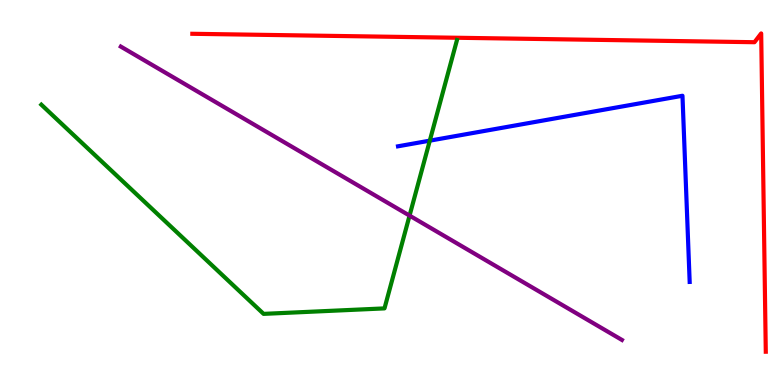[{'lines': ['blue', 'red'], 'intersections': []}, {'lines': ['green', 'red'], 'intersections': []}, {'lines': ['purple', 'red'], 'intersections': []}, {'lines': ['blue', 'green'], 'intersections': [{'x': 5.55, 'y': 6.35}]}, {'lines': ['blue', 'purple'], 'intersections': []}, {'lines': ['green', 'purple'], 'intersections': [{'x': 5.28, 'y': 4.4}]}]